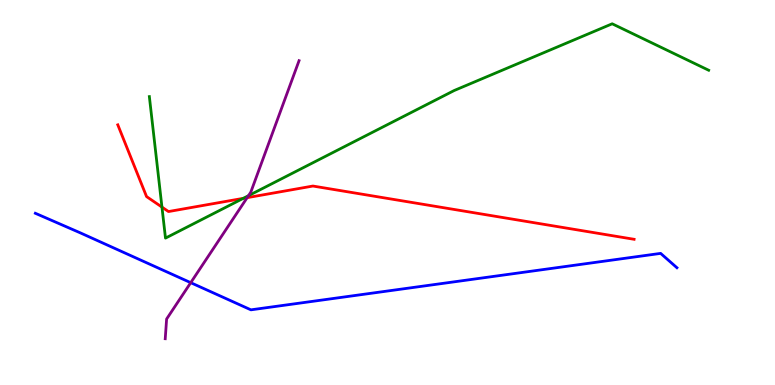[{'lines': ['blue', 'red'], 'intersections': []}, {'lines': ['green', 'red'], 'intersections': [{'x': 2.09, 'y': 4.62}, {'x': 3.14, 'y': 4.85}]}, {'lines': ['purple', 'red'], 'intersections': [{'x': 3.19, 'y': 4.87}]}, {'lines': ['blue', 'green'], 'intersections': []}, {'lines': ['blue', 'purple'], 'intersections': [{'x': 2.46, 'y': 2.66}]}, {'lines': ['green', 'purple'], 'intersections': [{'x': 3.21, 'y': 4.92}]}]